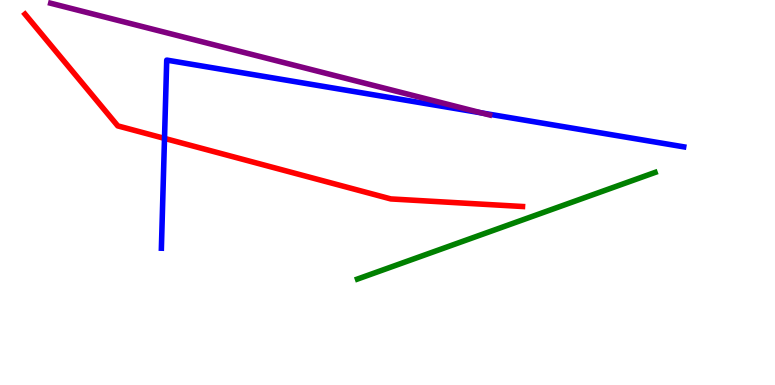[{'lines': ['blue', 'red'], 'intersections': [{'x': 2.12, 'y': 6.41}]}, {'lines': ['green', 'red'], 'intersections': []}, {'lines': ['purple', 'red'], 'intersections': []}, {'lines': ['blue', 'green'], 'intersections': []}, {'lines': ['blue', 'purple'], 'intersections': [{'x': 6.21, 'y': 7.07}]}, {'lines': ['green', 'purple'], 'intersections': []}]